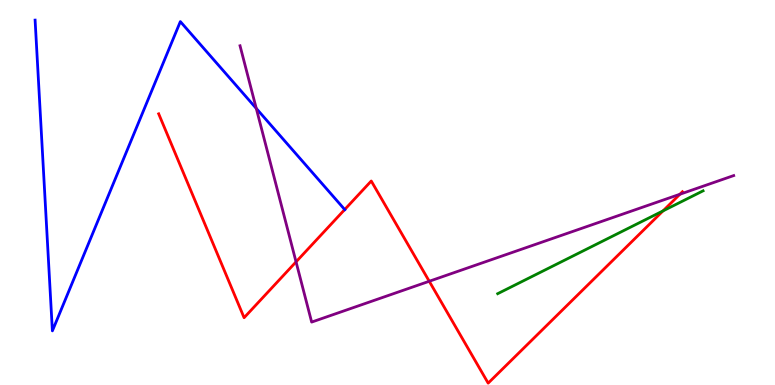[{'lines': ['blue', 'red'], 'intersections': [{'x': 4.45, 'y': 4.56}]}, {'lines': ['green', 'red'], 'intersections': [{'x': 8.56, 'y': 4.52}]}, {'lines': ['purple', 'red'], 'intersections': [{'x': 3.82, 'y': 3.2}, {'x': 5.54, 'y': 2.69}, {'x': 8.77, 'y': 4.95}]}, {'lines': ['blue', 'green'], 'intersections': []}, {'lines': ['blue', 'purple'], 'intersections': [{'x': 3.31, 'y': 7.18}]}, {'lines': ['green', 'purple'], 'intersections': []}]